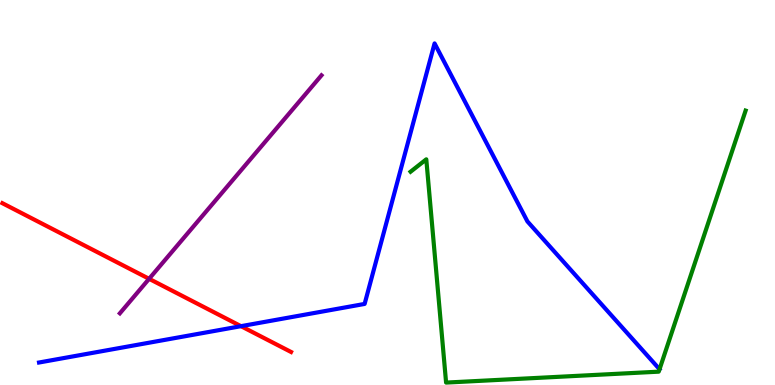[{'lines': ['blue', 'red'], 'intersections': [{'x': 3.11, 'y': 1.53}]}, {'lines': ['green', 'red'], 'intersections': []}, {'lines': ['purple', 'red'], 'intersections': [{'x': 1.92, 'y': 2.76}]}, {'lines': ['blue', 'green'], 'intersections': []}, {'lines': ['blue', 'purple'], 'intersections': []}, {'lines': ['green', 'purple'], 'intersections': []}]